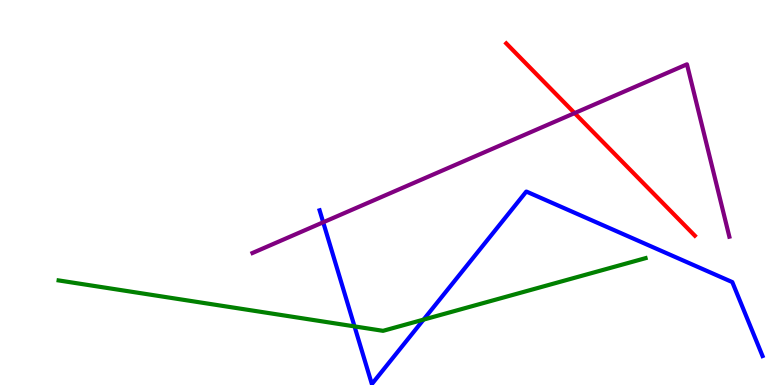[{'lines': ['blue', 'red'], 'intersections': []}, {'lines': ['green', 'red'], 'intersections': []}, {'lines': ['purple', 'red'], 'intersections': [{'x': 7.41, 'y': 7.06}]}, {'lines': ['blue', 'green'], 'intersections': [{'x': 4.57, 'y': 1.52}, {'x': 5.47, 'y': 1.7}]}, {'lines': ['blue', 'purple'], 'intersections': [{'x': 4.17, 'y': 4.23}]}, {'lines': ['green', 'purple'], 'intersections': []}]